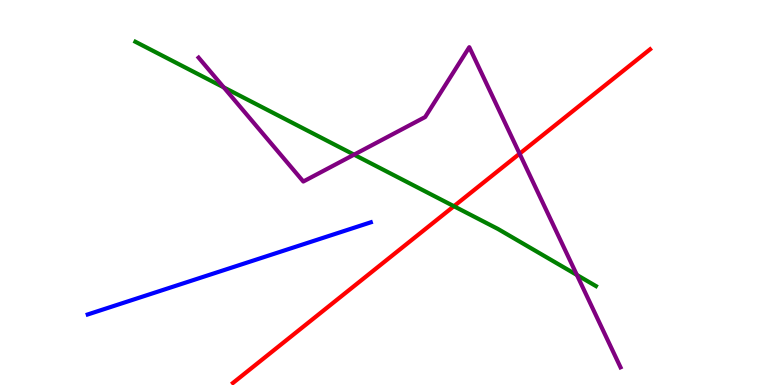[{'lines': ['blue', 'red'], 'intersections': []}, {'lines': ['green', 'red'], 'intersections': [{'x': 5.86, 'y': 4.64}]}, {'lines': ['purple', 'red'], 'intersections': [{'x': 6.7, 'y': 6.01}]}, {'lines': ['blue', 'green'], 'intersections': []}, {'lines': ['blue', 'purple'], 'intersections': []}, {'lines': ['green', 'purple'], 'intersections': [{'x': 2.89, 'y': 7.73}, {'x': 4.57, 'y': 5.98}, {'x': 7.44, 'y': 2.86}]}]